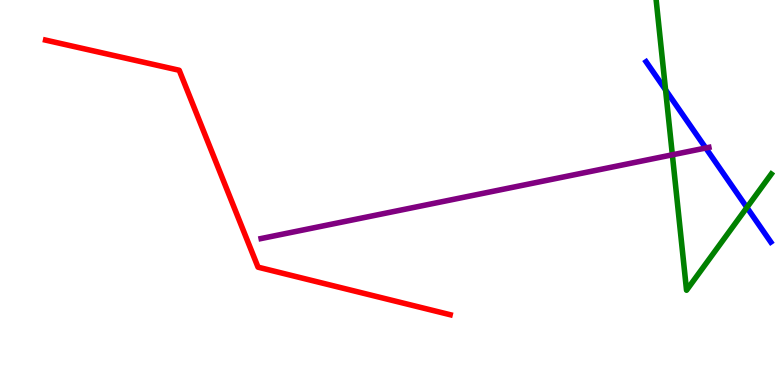[{'lines': ['blue', 'red'], 'intersections': []}, {'lines': ['green', 'red'], 'intersections': []}, {'lines': ['purple', 'red'], 'intersections': []}, {'lines': ['blue', 'green'], 'intersections': [{'x': 8.59, 'y': 7.67}, {'x': 9.64, 'y': 4.61}]}, {'lines': ['blue', 'purple'], 'intersections': [{'x': 9.11, 'y': 6.16}]}, {'lines': ['green', 'purple'], 'intersections': [{'x': 8.68, 'y': 5.98}]}]